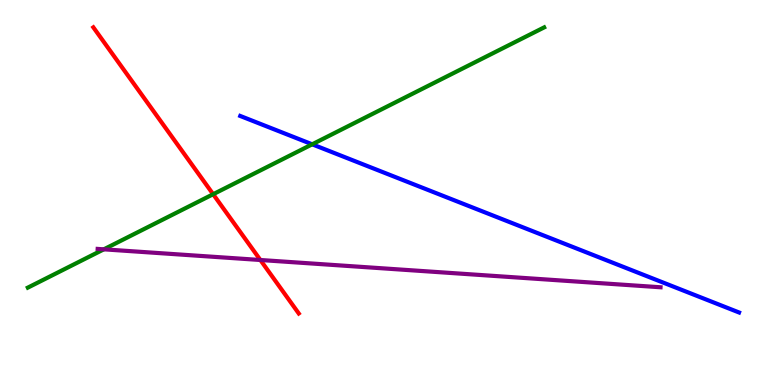[{'lines': ['blue', 'red'], 'intersections': []}, {'lines': ['green', 'red'], 'intersections': [{'x': 2.75, 'y': 4.96}]}, {'lines': ['purple', 'red'], 'intersections': [{'x': 3.36, 'y': 3.25}]}, {'lines': ['blue', 'green'], 'intersections': [{'x': 4.03, 'y': 6.25}]}, {'lines': ['blue', 'purple'], 'intersections': []}, {'lines': ['green', 'purple'], 'intersections': [{'x': 1.34, 'y': 3.52}]}]